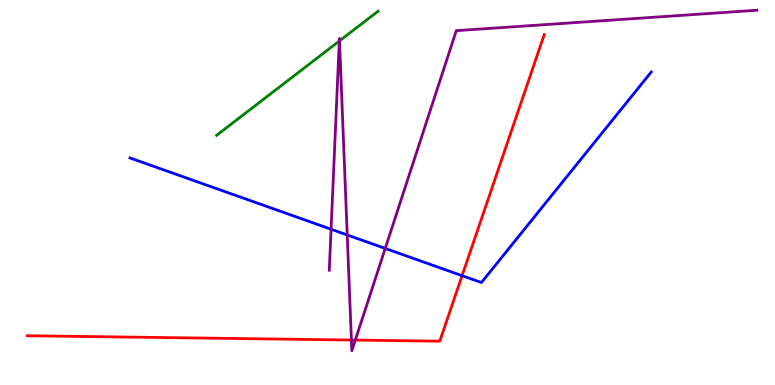[{'lines': ['blue', 'red'], 'intersections': [{'x': 5.96, 'y': 2.84}]}, {'lines': ['green', 'red'], 'intersections': []}, {'lines': ['purple', 'red'], 'intersections': [{'x': 4.53, 'y': 1.17}, {'x': 4.58, 'y': 1.17}]}, {'lines': ['blue', 'green'], 'intersections': []}, {'lines': ['blue', 'purple'], 'intersections': [{'x': 4.27, 'y': 4.05}, {'x': 4.48, 'y': 3.9}, {'x': 4.97, 'y': 3.55}]}, {'lines': ['green', 'purple'], 'intersections': [{'x': 4.38, 'y': 8.93}, {'x': 4.38, 'y': 8.94}]}]